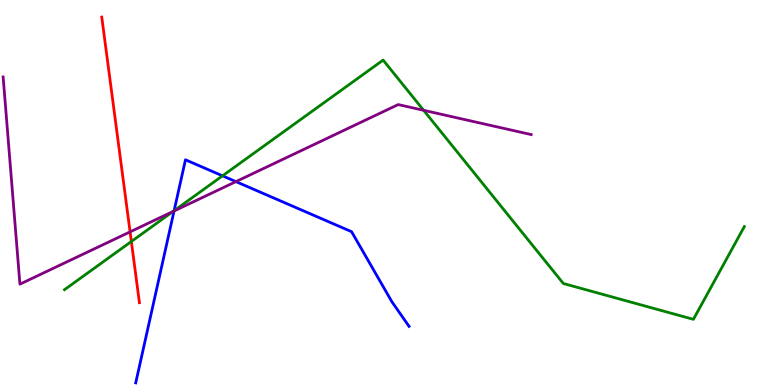[{'lines': ['blue', 'red'], 'intersections': []}, {'lines': ['green', 'red'], 'intersections': [{'x': 1.69, 'y': 3.73}]}, {'lines': ['purple', 'red'], 'intersections': [{'x': 1.68, 'y': 3.98}]}, {'lines': ['blue', 'green'], 'intersections': [{'x': 2.25, 'y': 4.53}, {'x': 2.87, 'y': 5.43}]}, {'lines': ['blue', 'purple'], 'intersections': [{'x': 2.25, 'y': 4.52}, {'x': 3.04, 'y': 5.28}]}, {'lines': ['green', 'purple'], 'intersections': [{'x': 2.23, 'y': 4.51}, {'x': 5.47, 'y': 7.13}]}]